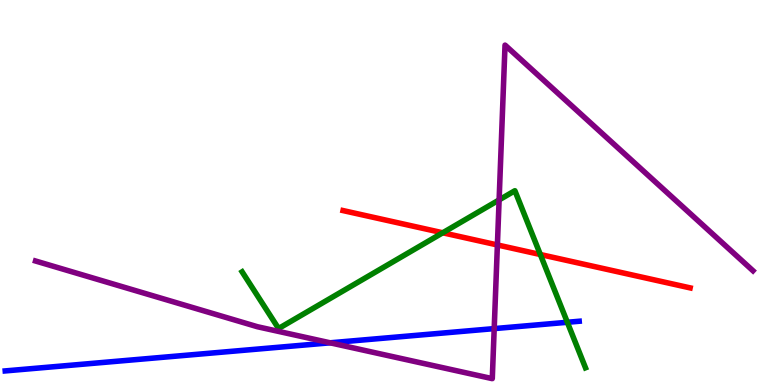[{'lines': ['blue', 'red'], 'intersections': []}, {'lines': ['green', 'red'], 'intersections': [{'x': 5.71, 'y': 3.95}, {'x': 6.97, 'y': 3.39}]}, {'lines': ['purple', 'red'], 'intersections': [{'x': 6.42, 'y': 3.64}]}, {'lines': ['blue', 'green'], 'intersections': [{'x': 7.32, 'y': 1.63}]}, {'lines': ['blue', 'purple'], 'intersections': [{'x': 4.26, 'y': 1.1}, {'x': 6.38, 'y': 1.46}]}, {'lines': ['green', 'purple'], 'intersections': [{'x': 6.44, 'y': 4.81}]}]